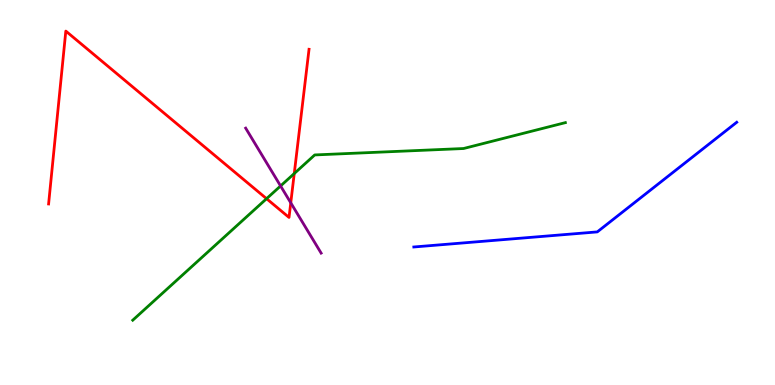[{'lines': ['blue', 'red'], 'intersections': []}, {'lines': ['green', 'red'], 'intersections': [{'x': 3.44, 'y': 4.84}, {'x': 3.8, 'y': 5.49}]}, {'lines': ['purple', 'red'], 'intersections': [{'x': 3.75, 'y': 4.73}]}, {'lines': ['blue', 'green'], 'intersections': []}, {'lines': ['blue', 'purple'], 'intersections': []}, {'lines': ['green', 'purple'], 'intersections': [{'x': 3.62, 'y': 5.17}]}]